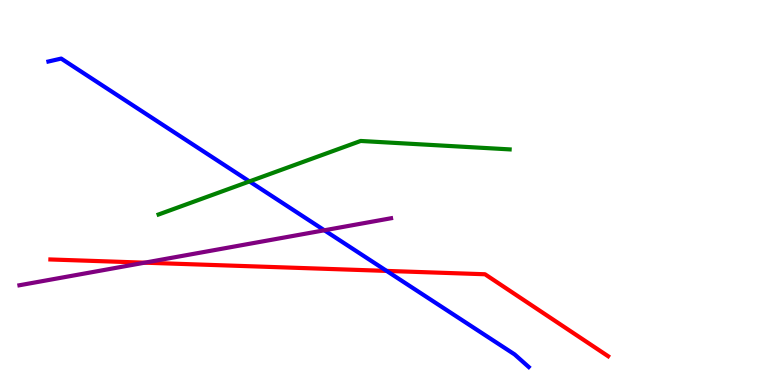[{'lines': ['blue', 'red'], 'intersections': [{'x': 4.99, 'y': 2.96}]}, {'lines': ['green', 'red'], 'intersections': []}, {'lines': ['purple', 'red'], 'intersections': [{'x': 1.87, 'y': 3.18}]}, {'lines': ['blue', 'green'], 'intersections': [{'x': 3.22, 'y': 5.29}]}, {'lines': ['blue', 'purple'], 'intersections': [{'x': 4.19, 'y': 4.02}]}, {'lines': ['green', 'purple'], 'intersections': []}]